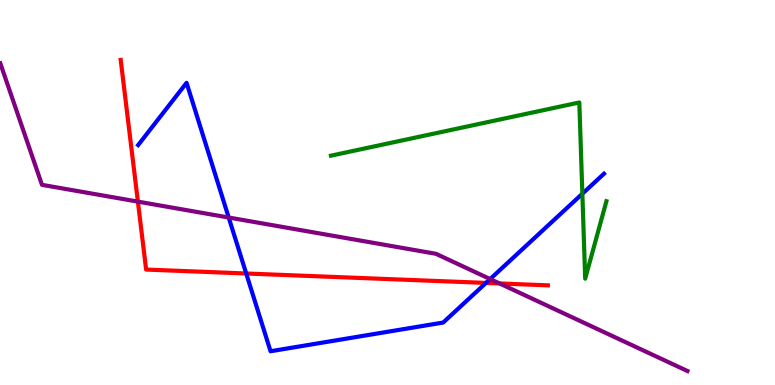[{'lines': ['blue', 'red'], 'intersections': [{'x': 3.18, 'y': 2.9}, {'x': 6.27, 'y': 2.65}]}, {'lines': ['green', 'red'], 'intersections': []}, {'lines': ['purple', 'red'], 'intersections': [{'x': 1.78, 'y': 4.76}, {'x': 6.45, 'y': 2.64}]}, {'lines': ['blue', 'green'], 'intersections': [{'x': 7.51, 'y': 4.97}]}, {'lines': ['blue', 'purple'], 'intersections': [{'x': 2.95, 'y': 4.35}, {'x': 6.32, 'y': 2.75}]}, {'lines': ['green', 'purple'], 'intersections': []}]